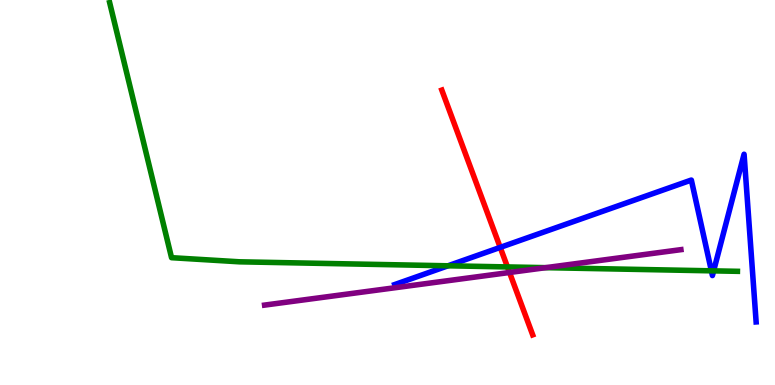[{'lines': ['blue', 'red'], 'intersections': [{'x': 6.45, 'y': 3.57}]}, {'lines': ['green', 'red'], 'intersections': [{'x': 6.55, 'y': 3.07}]}, {'lines': ['purple', 'red'], 'intersections': [{'x': 6.57, 'y': 2.92}]}, {'lines': ['blue', 'green'], 'intersections': [{'x': 5.78, 'y': 3.1}, {'x': 9.18, 'y': 2.97}, {'x': 9.21, 'y': 2.96}]}, {'lines': ['blue', 'purple'], 'intersections': []}, {'lines': ['green', 'purple'], 'intersections': [{'x': 7.04, 'y': 3.05}]}]